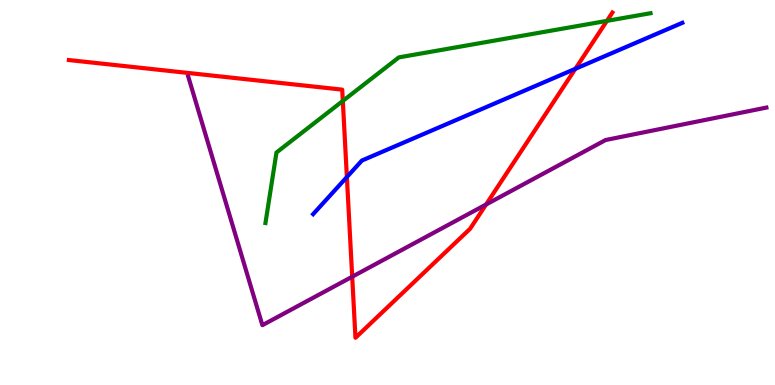[{'lines': ['blue', 'red'], 'intersections': [{'x': 4.48, 'y': 5.4}, {'x': 7.42, 'y': 8.21}]}, {'lines': ['green', 'red'], 'intersections': [{'x': 4.42, 'y': 7.38}, {'x': 7.83, 'y': 9.46}]}, {'lines': ['purple', 'red'], 'intersections': [{'x': 4.54, 'y': 2.81}, {'x': 6.27, 'y': 4.69}]}, {'lines': ['blue', 'green'], 'intersections': []}, {'lines': ['blue', 'purple'], 'intersections': []}, {'lines': ['green', 'purple'], 'intersections': []}]